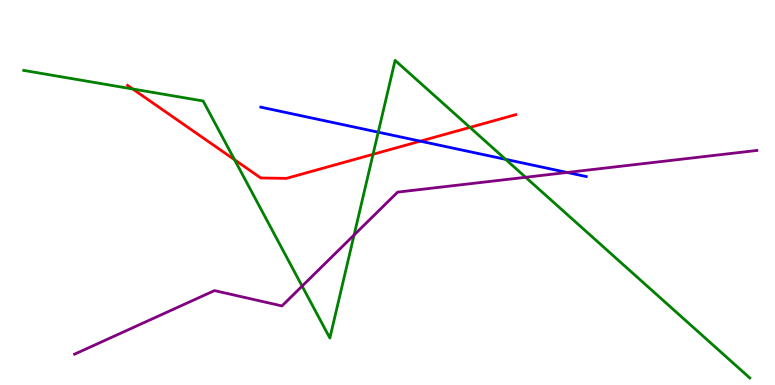[{'lines': ['blue', 'red'], 'intersections': [{'x': 5.42, 'y': 6.33}]}, {'lines': ['green', 'red'], 'intersections': [{'x': 1.71, 'y': 7.69}, {'x': 3.03, 'y': 5.85}, {'x': 4.81, 'y': 5.99}, {'x': 6.06, 'y': 6.69}]}, {'lines': ['purple', 'red'], 'intersections': []}, {'lines': ['blue', 'green'], 'intersections': [{'x': 4.88, 'y': 6.57}, {'x': 6.52, 'y': 5.86}]}, {'lines': ['blue', 'purple'], 'intersections': [{'x': 7.32, 'y': 5.52}]}, {'lines': ['green', 'purple'], 'intersections': [{'x': 3.9, 'y': 2.57}, {'x': 4.57, 'y': 3.9}, {'x': 6.78, 'y': 5.4}]}]